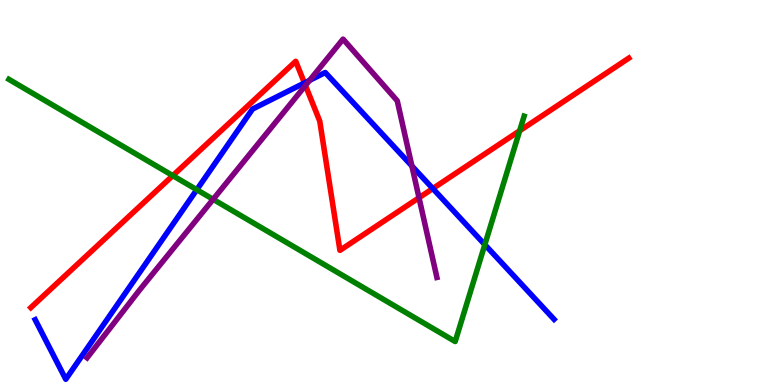[{'lines': ['blue', 'red'], 'intersections': [{'x': 3.93, 'y': 7.85}, {'x': 5.58, 'y': 5.1}]}, {'lines': ['green', 'red'], 'intersections': [{'x': 2.23, 'y': 5.44}, {'x': 6.71, 'y': 6.6}]}, {'lines': ['purple', 'red'], 'intersections': [{'x': 3.94, 'y': 7.78}, {'x': 5.41, 'y': 4.86}]}, {'lines': ['blue', 'green'], 'intersections': [{'x': 2.54, 'y': 5.07}, {'x': 6.26, 'y': 3.65}]}, {'lines': ['blue', 'purple'], 'intersections': [{'x': 3.99, 'y': 7.91}, {'x': 5.31, 'y': 5.69}]}, {'lines': ['green', 'purple'], 'intersections': [{'x': 2.75, 'y': 4.82}]}]